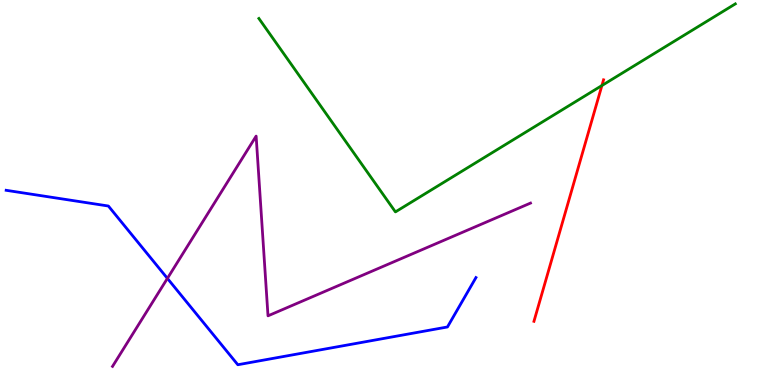[{'lines': ['blue', 'red'], 'intersections': []}, {'lines': ['green', 'red'], 'intersections': [{'x': 7.77, 'y': 7.78}]}, {'lines': ['purple', 'red'], 'intersections': []}, {'lines': ['blue', 'green'], 'intersections': []}, {'lines': ['blue', 'purple'], 'intersections': [{'x': 2.16, 'y': 2.77}]}, {'lines': ['green', 'purple'], 'intersections': []}]